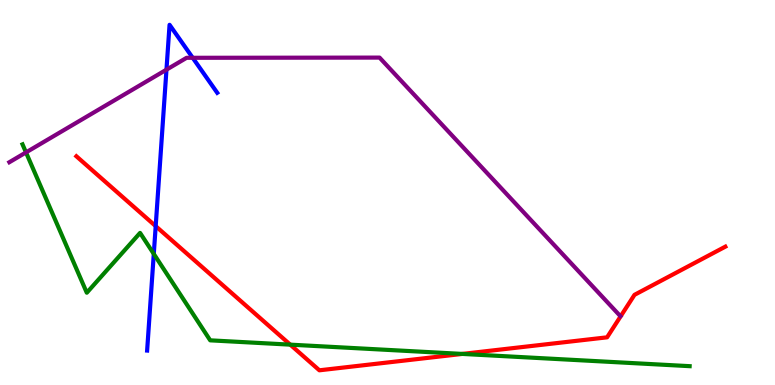[{'lines': ['blue', 'red'], 'intersections': [{'x': 2.01, 'y': 4.13}]}, {'lines': ['green', 'red'], 'intersections': [{'x': 3.75, 'y': 1.05}, {'x': 5.97, 'y': 0.807}]}, {'lines': ['purple', 'red'], 'intersections': []}, {'lines': ['blue', 'green'], 'intersections': [{'x': 1.98, 'y': 3.41}]}, {'lines': ['blue', 'purple'], 'intersections': [{'x': 2.15, 'y': 8.19}, {'x': 2.49, 'y': 8.5}]}, {'lines': ['green', 'purple'], 'intersections': [{'x': 0.336, 'y': 6.04}]}]